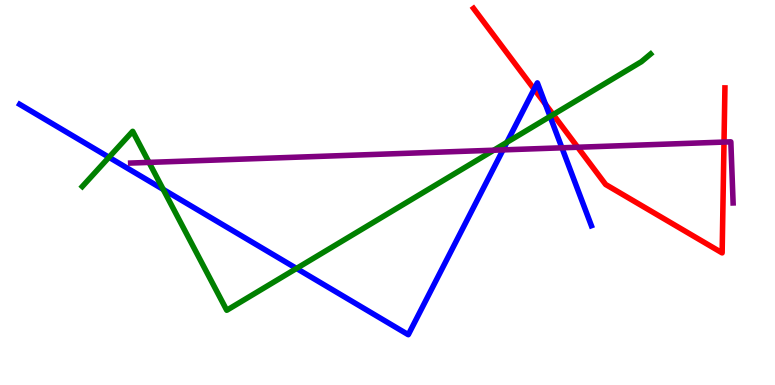[{'lines': ['blue', 'red'], 'intersections': [{'x': 6.89, 'y': 7.68}, {'x': 7.04, 'y': 7.29}]}, {'lines': ['green', 'red'], 'intersections': [{'x': 7.14, 'y': 7.02}]}, {'lines': ['purple', 'red'], 'intersections': [{'x': 7.45, 'y': 6.18}, {'x': 9.34, 'y': 6.31}]}, {'lines': ['blue', 'green'], 'intersections': [{'x': 1.41, 'y': 5.91}, {'x': 2.11, 'y': 5.08}, {'x': 3.83, 'y': 3.03}, {'x': 6.54, 'y': 6.3}, {'x': 7.1, 'y': 6.98}]}, {'lines': ['blue', 'purple'], 'intersections': [{'x': 6.49, 'y': 6.11}, {'x': 7.25, 'y': 6.16}]}, {'lines': ['green', 'purple'], 'intersections': [{'x': 1.92, 'y': 5.78}, {'x': 6.37, 'y': 6.1}]}]